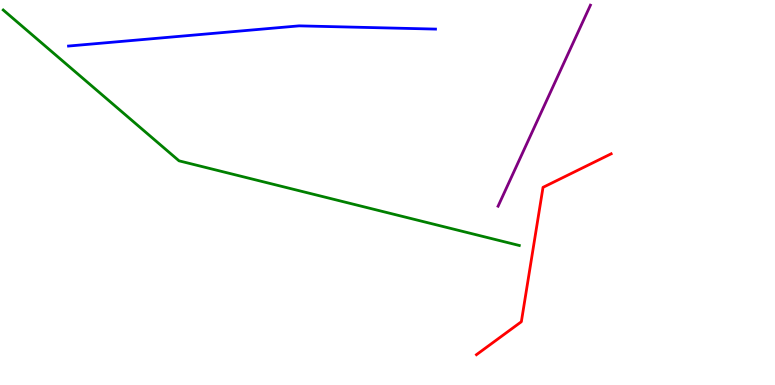[{'lines': ['blue', 'red'], 'intersections': []}, {'lines': ['green', 'red'], 'intersections': []}, {'lines': ['purple', 'red'], 'intersections': []}, {'lines': ['blue', 'green'], 'intersections': []}, {'lines': ['blue', 'purple'], 'intersections': []}, {'lines': ['green', 'purple'], 'intersections': []}]